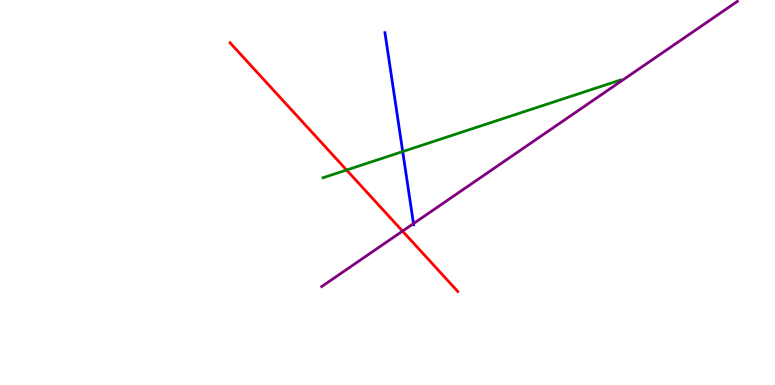[{'lines': ['blue', 'red'], 'intersections': []}, {'lines': ['green', 'red'], 'intersections': [{'x': 4.47, 'y': 5.58}]}, {'lines': ['purple', 'red'], 'intersections': [{'x': 5.19, 'y': 4.0}]}, {'lines': ['blue', 'green'], 'intersections': [{'x': 5.2, 'y': 6.06}]}, {'lines': ['blue', 'purple'], 'intersections': [{'x': 5.34, 'y': 4.19}]}, {'lines': ['green', 'purple'], 'intersections': []}]